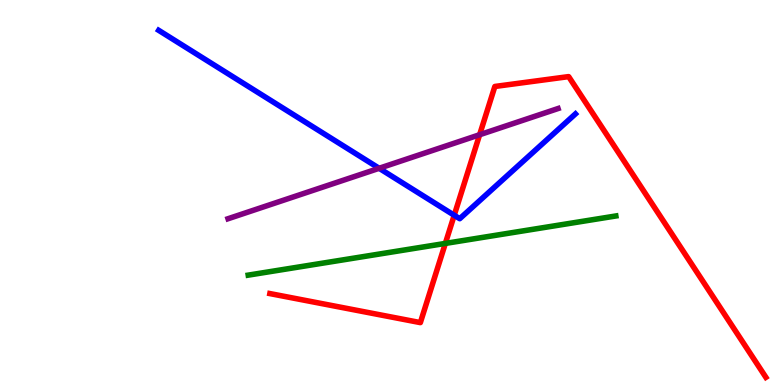[{'lines': ['blue', 'red'], 'intersections': [{'x': 5.86, 'y': 4.41}]}, {'lines': ['green', 'red'], 'intersections': [{'x': 5.75, 'y': 3.68}]}, {'lines': ['purple', 'red'], 'intersections': [{'x': 6.19, 'y': 6.5}]}, {'lines': ['blue', 'green'], 'intersections': []}, {'lines': ['blue', 'purple'], 'intersections': [{'x': 4.89, 'y': 5.63}]}, {'lines': ['green', 'purple'], 'intersections': []}]